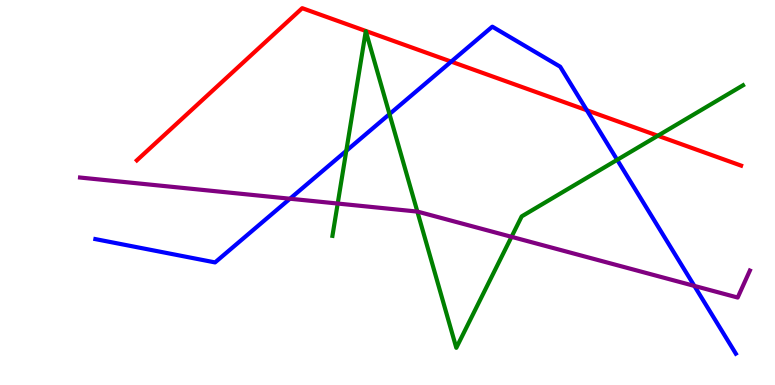[{'lines': ['blue', 'red'], 'intersections': [{'x': 5.82, 'y': 8.4}, {'x': 7.57, 'y': 7.14}]}, {'lines': ['green', 'red'], 'intersections': [{'x': 8.49, 'y': 6.47}]}, {'lines': ['purple', 'red'], 'intersections': []}, {'lines': ['blue', 'green'], 'intersections': [{'x': 4.47, 'y': 6.08}, {'x': 5.03, 'y': 7.04}, {'x': 7.96, 'y': 5.85}]}, {'lines': ['blue', 'purple'], 'intersections': [{'x': 3.74, 'y': 4.84}, {'x': 8.96, 'y': 2.57}]}, {'lines': ['green', 'purple'], 'intersections': [{'x': 4.36, 'y': 4.71}, {'x': 5.39, 'y': 4.5}, {'x': 6.6, 'y': 3.85}]}]